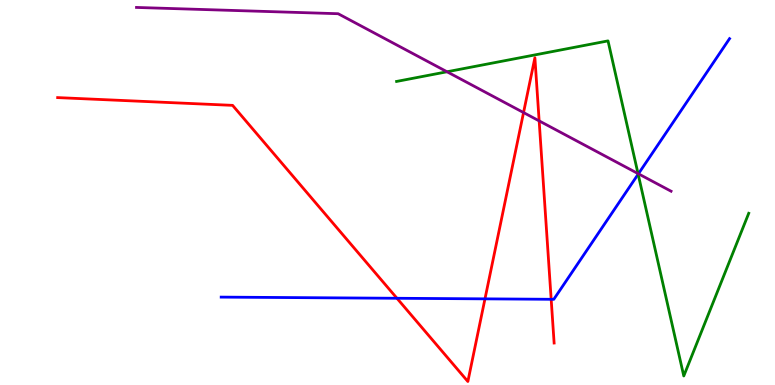[{'lines': ['blue', 'red'], 'intersections': [{'x': 5.12, 'y': 2.25}, {'x': 6.26, 'y': 2.24}, {'x': 7.11, 'y': 2.23}]}, {'lines': ['green', 'red'], 'intersections': []}, {'lines': ['purple', 'red'], 'intersections': [{'x': 6.76, 'y': 7.08}, {'x': 6.96, 'y': 6.86}]}, {'lines': ['blue', 'green'], 'intersections': [{'x': 8.23, 'y': 5.48}]}, {'lines': ['blue', 'purple'], 'intersections': [{'x': 8.24, 'y': 5.49}]}, {'lines': ['green', 'purple'], 'intersections': [{'x': 5.77, 'y': 8.14}, {'x': 8.23, 'y': 5.49}]}]